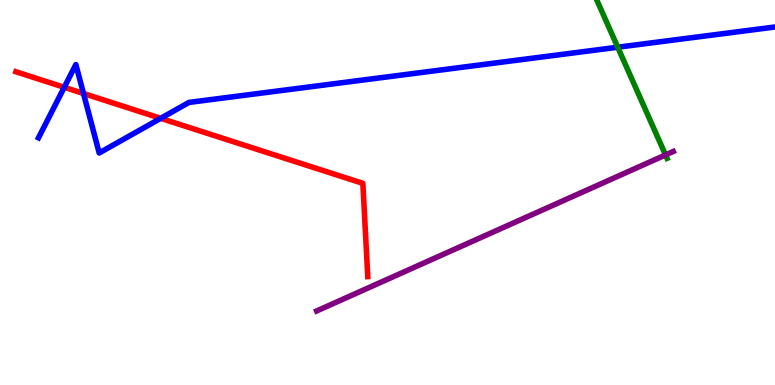[{'lines': ['blue', 'red'], 'intersections': [{'x': 0.829, 'y': 7.73}, {'x': 1.08, 'y': 7.57}, {'x': 2.07, 'y': 6.93}]}, {'lines': ['green', 'red'], 'intersections': []}, {'lines': ['purple', 'red'], 'intersections': []}, {'lines': ['blue', 'green'], 'intersections': [{'x': 7.97, 'y': 8.77}]}, {'lines': ['blue', 'purple'], 'intersections': []}, {'lines': ['green', 'purple'], 'intersections': [{'x': 8.59, 'y': 5.98}]}]